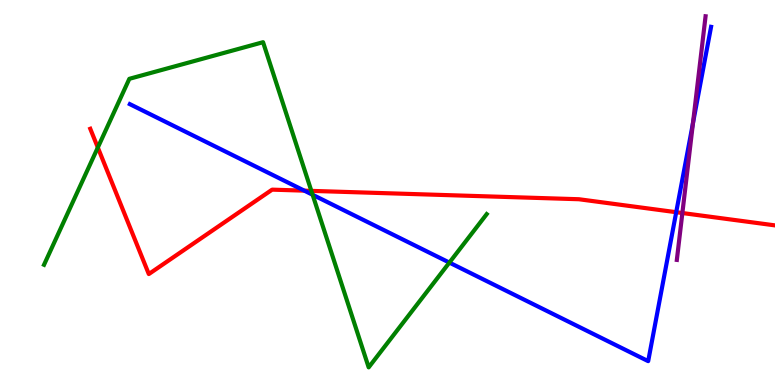[{'lines': ['blue', 'red'], 'intersections': [{'x': 3.93, 'y': 5.05}, {'x': 8.73, 'y': 4.49}]}, {'lines': ['green', 'red'], 'intersections': [{'x': 1.26, 'y': 6.17}, {'x': 4.02, 'y': 5.04}]}, {'lines': ['purple', 'red'], 'intersections': [{'x': 8.8, 'y': 4.47}]}, {'lines': ['blue', 'green'], 'intersections': [{'x': 4.03, 'y': 4.94}, {'x': 5.8, 'y': 3.18}]}, {'lines': ['blue', 'purple'], 'intersections': [{'x': 8.94, 'y': 6.8}]}, {'lines': ['green', 'purple'], 'intersections': []}]